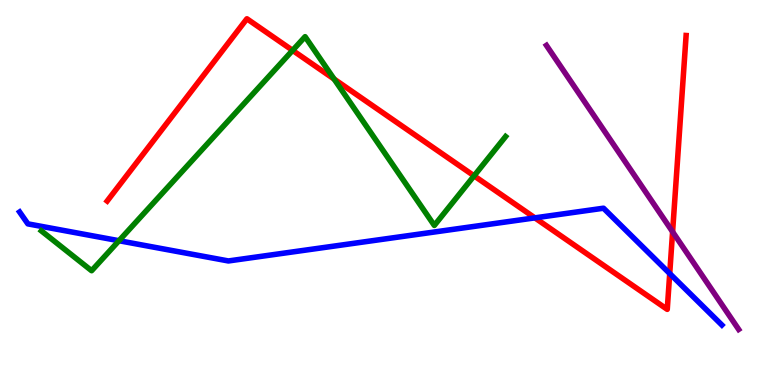[{'lines': ['blue', 'red'], 'intersections': [{'x': 6.9, 'y': 4.34}, {'x': 8.64, 'y': 2.89}]}, {'lines': ['green', 'red'], 'intersections': [{'x': 3.78, 'y': 8.69}, {'x': 4.31, 'y': 7.95}, {'x': 6.12, 'y': 5.43}]}, {'lines': ['purple', 'red'], 'intersections': [{'x': 8.68, 'y': 3.98}]}, {'lines': ['blue', 'green'], 'intersections': [{'x': 1.54, 'y': 3.75}]}, {'lines': ['blue', 'purple'], 'intersections': []}, {'lines': ['green', 'purple'], 'intersections': []}]